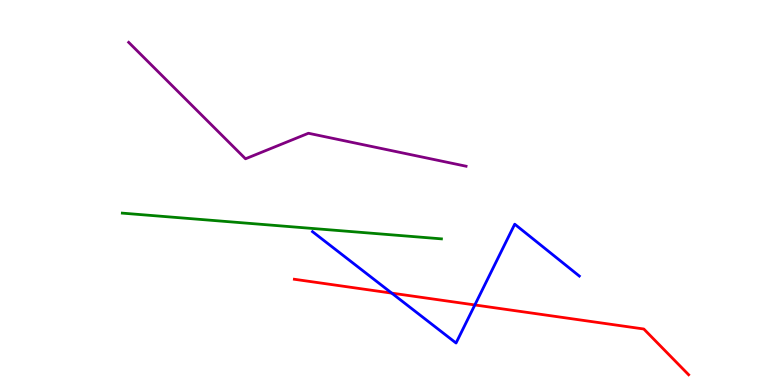[{'lines': ['blue', 'red'], 'intersections': [{'x': 5.05, 'y': 2.39}, {'x': 6.13, 'y': 2.08}]}, {'lines': ['green', 'red'], 'intersections': []}, {'lines': ['purple', 'red'], 'intersections': []}, {'lines': ['blue', 'green'], 'intersections': []}, {'lines': ['blue', 'purple'], 'intersections': []}, {'lines': ['green', 'purple'], 'intersections': []}]